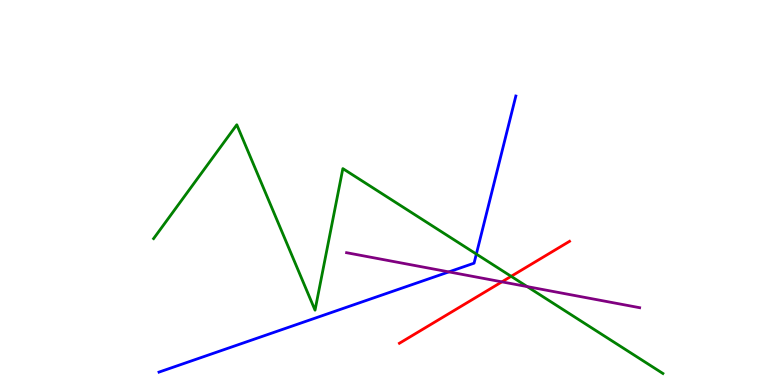[{'lines': ['blue', 'red'], 'intersections': []}, {'lines': ['green', 'red'], 'intersections': [{'x': 6.6, 'y': 2.82}]}, {'lines': ['purple', 'red'], 'intersections': [{'x': 6.48, 'y': 2.68}]}, {'lines': ['blue', 'green'], 'intersections': [{'x': 6.15, 'y': 3.4}]}, {'lines': ['blue', 'purple'], 'intersections': [{'x': 5.79, 'y': 2.94}]}, {'lines': ['green', 'purple'], 'intersections': [{'x': 6.8, 'y': 2.56}]}]